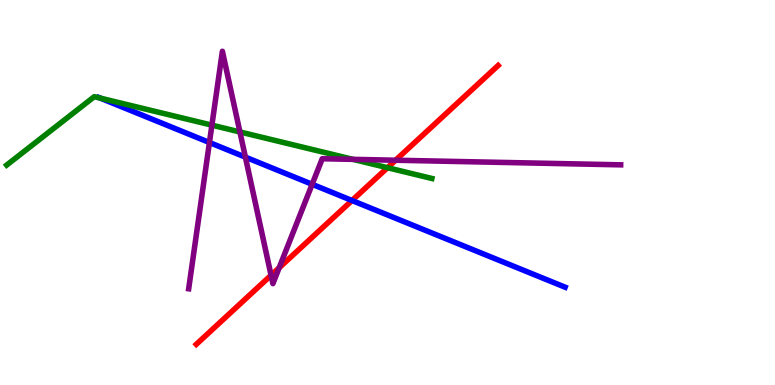[{'lines': ['blue', 'red'], 'intersections': [{'x': 4.54, 'y': 4.79}]}, {'lines': ['green', 'red'], 'intersections': [{'x': 5.0, 'y': 5.64}]}, {'lines': ['purple', 'red'], 'intersections': [{'x': 3.5, 'y': 2.85}, {'x': 3.6, 'y': 3.04}, {'x': 5.1, 'y': 5.84}]}, {'lines': ['blue', 'green'], 'intersections': [{'x': 1.29, 'y': 7.45}]}, {'lines': ['blue', 'purple'], 'intersections': [{'x': 2.7, 'y': 6.3}, {'x': 3.17, 'y': 5.92}, {'x': 4.03, 'y': 5.21}]}, {'lines': ['green', 'purple'], 'intersections': [{'x': 2.73, 'y': 6.75}, {'x': 3.1, 'y': 6.57}, {'x': 4.56, 'y': 5.86}]}]